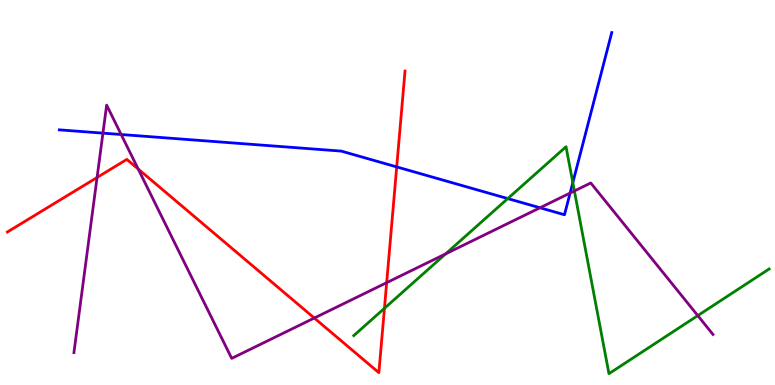[{'lines': ['blue', 'red'], 'intersections': [{'x': 5.12, 'y': 5.66}]}, {'lines': ['green', 'red'], 'intersections': [{'x': 4.96, 'y': 1.99}]}, {'lines': ['purple', 'red'], 'intersections': [{'x': 1.25, 'y': 5.39}, {'x': 1.78, 'y': 5.61}, {'x': 4.06, 'y': 1.74}, {'x': 4.99, 'y': 2.66}]}, {'lines': ['blue', 'green'], 'intersections': [{'x': 6.55, 'y': 4.84}, {'x': 7.39, 'y': 5.26}]}, {'lines': ['blue', 'purple'], 'intersections': [{'x': 1.33, 'y': 6.54}, {'x': 1.56, 'y': 6.51}, {'x': 6.97, 'y': 4.6}, {'x': 7.36, 'y': 4.99}]}, {'lines': ['green', 'purple'], 'intersections': [{'x': 5.75, 'y': 3.41}, {'x': 7.41, 'y': 5.04}, {'x': 9.0, 'y': 1.8}]}]